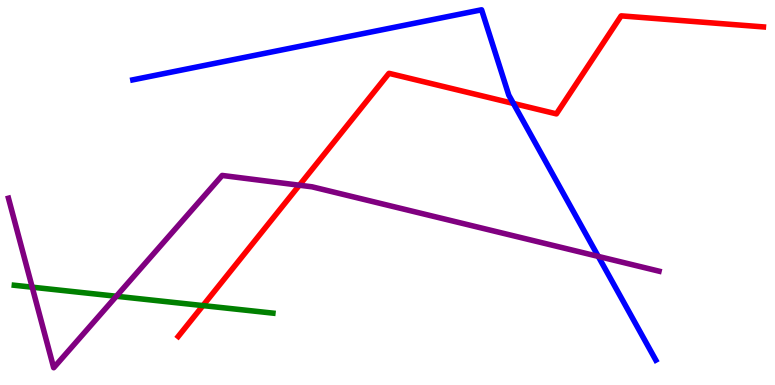[{'lines': ['blue', 'red'], 'intersections': [{'x': 6.62, 'y': 7.31}]}, {'lines': ['green', 'red'], 'intersections': [{'x': 2.62, 'y': 2.06}]}, {'lines': ['purple', 'red'], 'intersections': [{'x': 3.86, 'y': 5.19}]}, {'lines': ['blue', 'green'], 'intersections': []}, {'lines': ['blue', 'purple'], 'intersections': [{'x': 7.72, 'y': 3.34}]}, {'lines': ['green', 'purple'], 'intersections': [{'x': 0.415, 'y': 2.54}, {'x': 1.5, 'y': 2.31}]}]